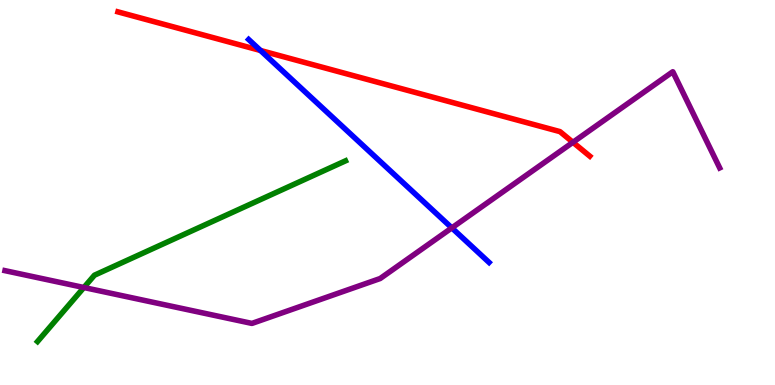[{'lines': ['blue', 'red'], 'intersections': [{'x': 3.36, 'y': 8.69}]}, {'lines': ['green', 'red'], 'intersections': []}, {'lines': ['purple', 'red'], 'intersections': [{'x': 7.39, 'y': 6.3}]}, {'lines': ['blue', 'green'], 'intersections': []}, {'lines': ['blue', 'purple'], 'intersections': [{'x': 5.83, 'y': 4.08}]}, {'lines': ['green', 'purple'], 'intersections': [{'x': 1.08, 'y': 2.53}]}]